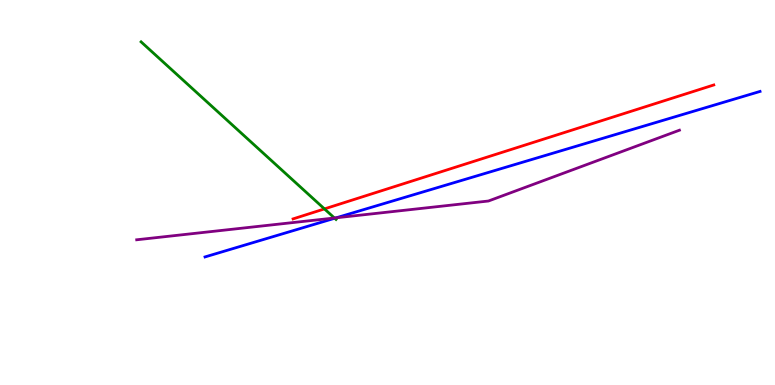[{'lines': ['blue', 'red'], 'intersections': []}, {'lines': ['green', 'red'], 'intersections': [{'x': 4.19, 'y': 4.57}]}, {'lines': ['purple', 'red'], 'intersections': []}, {'lines': ['blue', 'green'], 'intersections': [{'x': 4.32, 'y': 4.33}]}, {'lines': ['blue', 'purple'], 'intersections': [{'x': 4.34, 'y': 4.34}]}, {'lines': ['green', 'purple'], 'intersections': [{'x': 4.32, 'y': 4.34}]}]